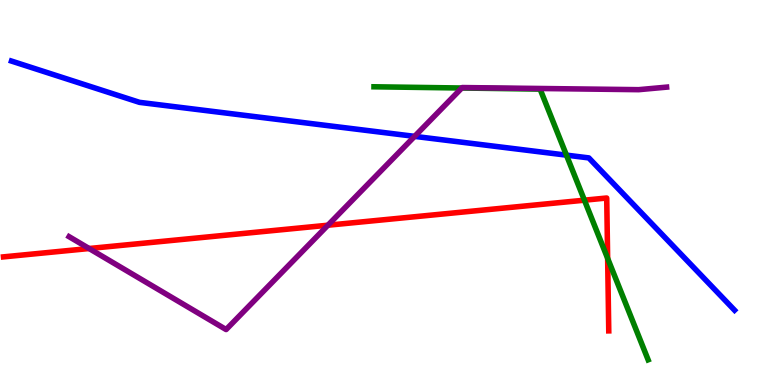[{'lines': ['blue', 'red'], 'intersections': []}, {'lines': ['green', 'red'], 'intersections': [{'x': 7.54, 'y': 4.8}, {'x': 7.84, 'y': 3.29}]}, {'lines': ['purple', 'red'], 'intersections': [{'x': 1.15, 'y': 3.54}, {'x': 4.23, 'y': 4.15}]}, {'lines': ['blue', 'green'], 'intersections': [{'x': 7.31, 'y': 5.97}]}, {'lines': ['blue', 'purple'], 'intersections': [{'x': 5.35, 'y': 6.46}]}, {'lines': ['green', 'purple'], 'intersections': [{'x': 5.96, 'y': 7.71}]}]